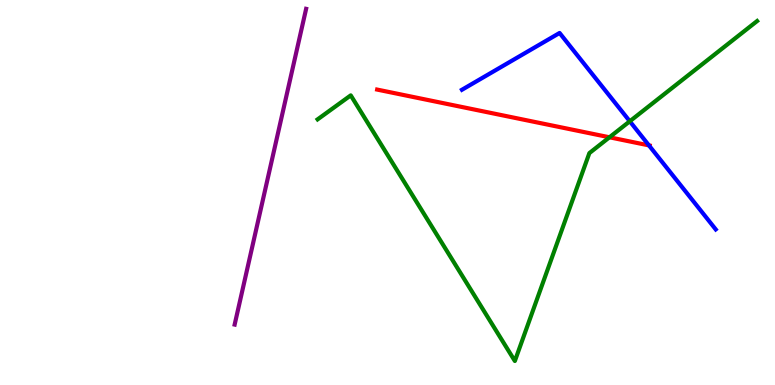[{'lines': ['blue', 'red'], 'intersections': [{'x': 8.37, 'y': 6.22}]}, {'lines': ['green', 'red'], 'intersections': [{'x': 7.86, 'y': 6.43}]}, {'lines': ['purple', 'red'], 'intersections': []}, {'lines': ['blue', 'green'], 'intersections': [{'x': 8.13, 'y': 6.85}]}, {'lines': ['blue', 'purple'], 'intersections': []}, {'lines': ['green', 'purple'], 'intersections': []}]